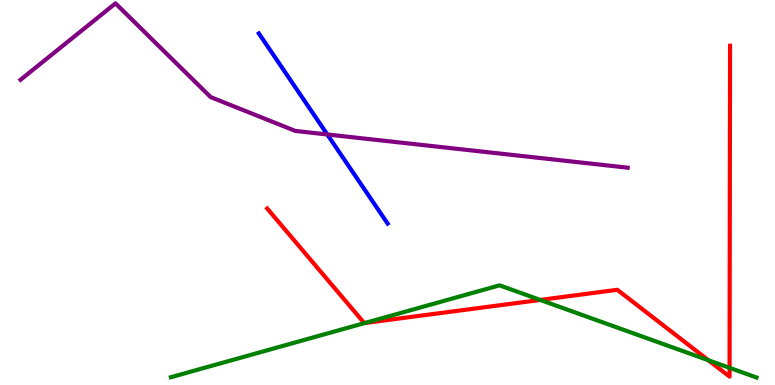[{'lines': ['blue', 'red'], 'intersections': []}, {'lines': ['green', 'red'], 'intersections': [{'x': 4.71, 'y': 1.61}, {'x': 6.97, 'y': 2.21}, {'x': 9.14, 'y': 0.643}, {'x': 9.41, 'y': 0.446}]}, {'lines': ['purple', 'red'], 'intersections': []}, {'lines': ['blue', 'green'], 'intersections': []}, {'lines': ['blue', 'purple'], 'intersections': [{'x': 4.22, 'y': 6.51}]}, {'lines': ['green', 'purple'], 'intersections': []}]